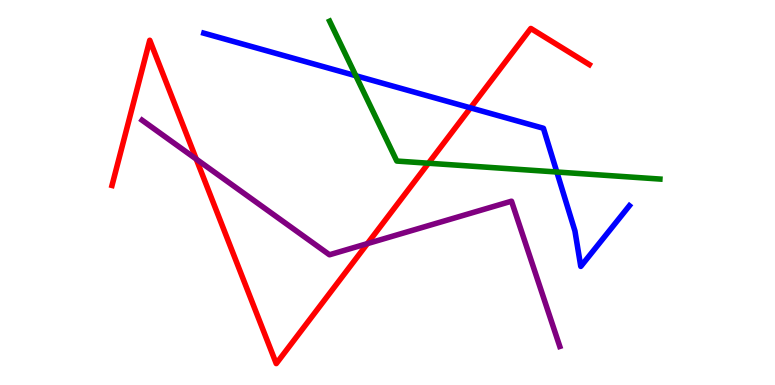[{'lines': ['blue', 'red'], 'intersections': [{'x': 6.07, 'y': 7.2}]}, {'lines': ['green', 'red'], 'intersections': [{'x': 5.53, 'y': 5.76}]}, {'lines': ['purple', 'red'], 'intersections': [{'x': 2.53, 'y': 5.87}, {'x': 4.74, 'y': 3.67}]}, {'lines': ['blue', 'green'], 'intersections': [{'x': 4.59, 'y': 8.03}, {'x': 7.19, 'y': 5.53}]}, {'lines': ['blue', 'purple'], 'intersections': []}, {'lines': ['green', 'purple'], 'intersections': []}]